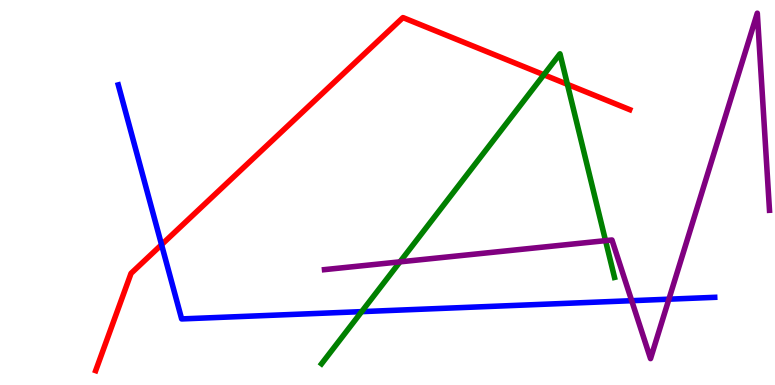[{'lines': ['blue', 'red'], 'intersections': [{'x': 2.08, 'y': 3.64}]}, {'lines': ['green', 'red'], 'intersections': [{'x': 7.02, 'y': 8.06}, {'x': 7.32, 'y': 7.81}]}, {'lines': ['purple', 'red'], 'intersections': []}, {'lines': ['blue', 'green'], 'intersections': [{'x': 4.67, 'y': 1.91}]}, {'lines': ['blue', 'purple'], 'intersections': [{'x': 8.15, 'y': 2.19}, {'x': 8.63, 'y': 2.23}]}, {'lines': ['green', 'purple'], 'intersections': [{'x': 5.16, 'y': 3.2}, {'x': 7.81, 'y': 3.75}]}]